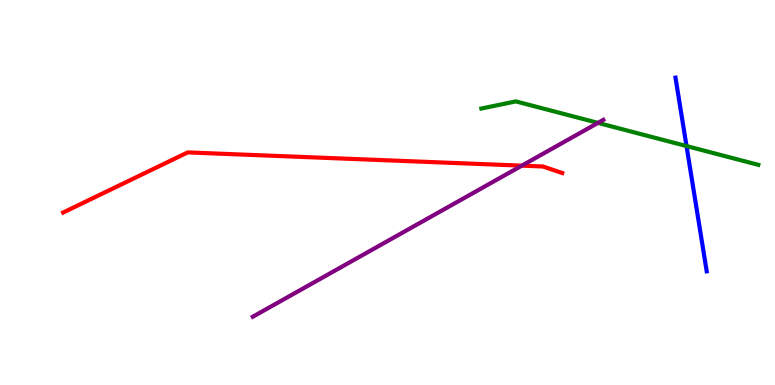[{'lines': ['blue', 'red'], 'intersections': []}, {'lines': ['green', 'red'], 'intersections': []}, {'lines': ['purple', 'red'], 'intersections': [{'x': 6.73, 'y': 5.7}]}, {'lines': ['blue', 'green'], 'intersections': [{'x': 8.86, 'y': 6.21}]}, {'lines': ['blue', 'purple'], 'intersections': []}, {'lines': ['green', 'purple'], 'intersections': [{'x': 7.72, 'y': 6.81}]}]